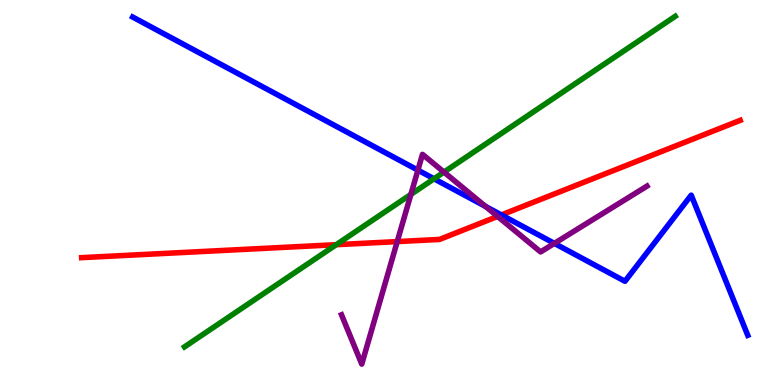[{'lines': ['blue', 'red'], 'intersections': [{'x': 6.47, 'y': 4.42}]}, {'lines': ['green', 'red'], 'intersections': [{'x': 4.34, 'y': 3.64}]}, {'lines': ['purple', 'red'], 'intersections': [{'x': 5.13, 'y': 3.73}, {'x': 6.42, 'y': 4.38}]}, {'lines': ['blue', 'green'], 'intersections': [{'x': 5.6, 'y': 5.36}]}, {'lines': ['blue', 'purple'], 'intersections': [{'x': 5.39, 'y': 5.58}, {'x': 6.26, 'y': 4.64}, {'x': 7.15, 'y': 3.68}]}, {'lines': ['green', 'purple'], 'intersections': [{'x': 5.3, 'y': 4.95}, {'x': 5.73, 'y': 5.53}]}]